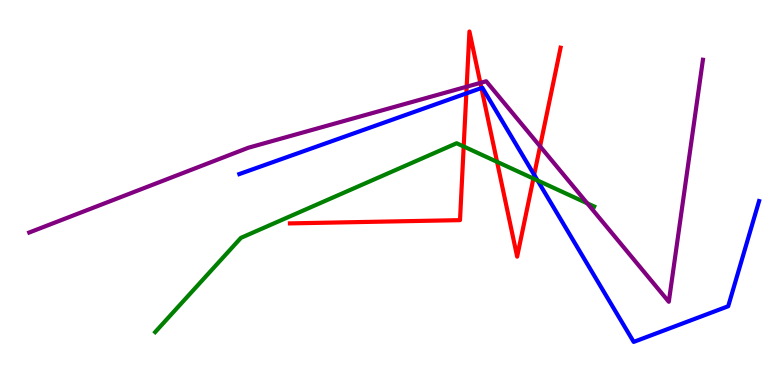[{'lines': ['blue', 'red'], 'intersections': [{'x': 6.02, 'y': 7.57}, {'x': 6.21, 'y': 7.71}, {'x': 6.89, 'y': 5.46}]}, {'lines': ['green', 'red'], 'intersections': [{'x': 5.98, 'y': 6.2}, {'x': 6.41, 'y': 5.8}, {'x': 6.88, 'y': 5.36}]}, {'lines': ['purple', 'red'], 'intersections': [{'x': 6.02, 'y': 7.75}, {'x': 6.2, 'y': 7.85}, {'x': 6.97, 'y': 6.2}]}, {'lines': ['blue', 'green'], 'intersections': [{'x': 6.94, 'y': 5.31}]}, {'lines': ['blue', 'purple'], 'intersections': []}, {'lines': ['green', 'purple'], 'intersections': [{'x': 7.58, 'y': 4.72}]}]